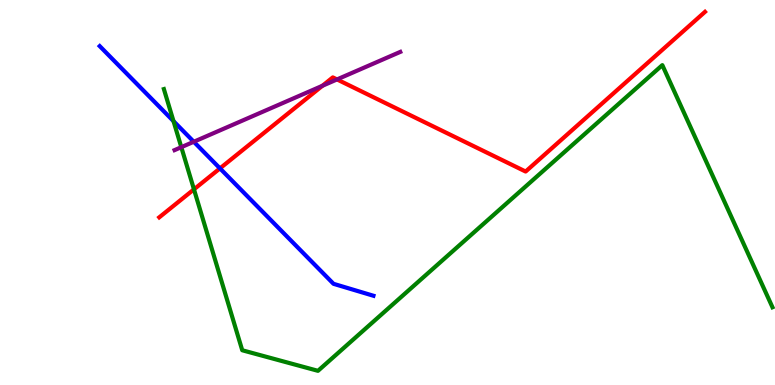[{'lines': ['blue', 'red'], 'intersections': [{'x': 2.84, 'y': 5.63}]}, {'lines': ['green', 'red'], 'intersections': [{'x': 2.5, 'y': 5.08}]}, {'lines': ['purple', 'red'], 'intersections': [{'x': 4.16, 'y': 7.77}, {'x': 4.35, 'y': 7.94}]}, {'lines': ['blue', 'green'], 'intersections': [{'x': 2.24, 'y': 6.85}]}, {'lines': ['blue', 'purple'], 'intersections': [{'x': 2.5, 'y': 6.32}]}, {'lines': ['green', 'purple'], 'intersections': [{'x': 2.34, 'y': 6.18}]}]